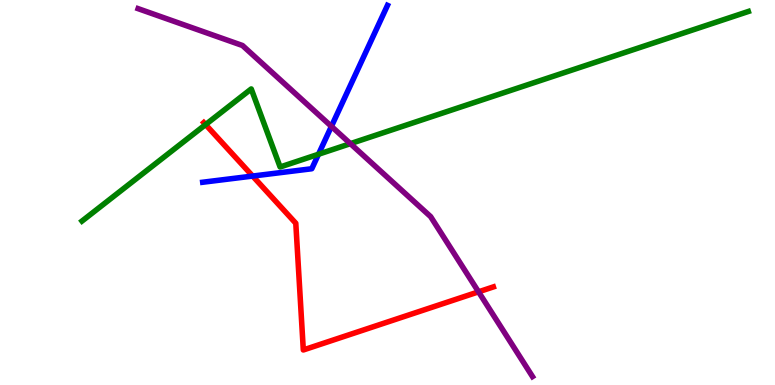[{'lines': ['blue', 'red'], 'intersections': [{'x': 3.26, 'y': 5.43}]}, {'lines': ['green', 'red'], 'intersections': [{'x': 2.65, 'y': 6.76}]}, {'lines': ['purple', 'red'], 'intersections': [{'x': 6.17, 'y': 2.42}]}, {'lines': ['blue', 'green'], 'intersections': [{'x': 4.11, 'y': 5.99}]}, {'lines': ['blue', 'purple'], 'intersections': [{'x': 4.28, 'y': 6.72}]}, {'lines': ['green', 'purple'], 'intersections': [{'x': 4.52, 'y': 6.27}]}]